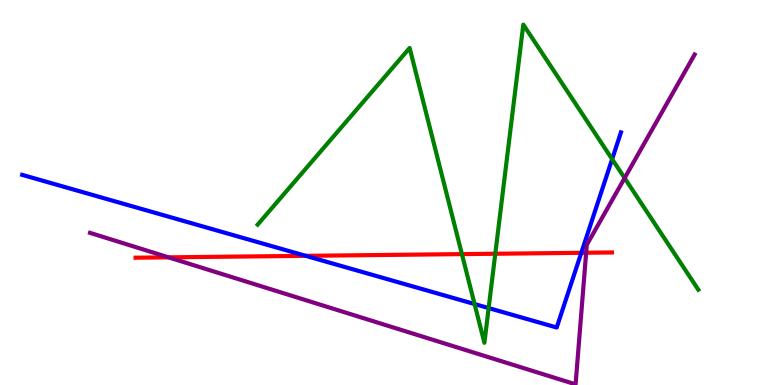[{'lines': ['blue', 'red'], 'intersections': [{'x': 3.94, 'y': 3.36}, {'x': 7.5, 'y': 3.43}]}, {'lines': ['green', 'red'], 'intersections': [{'x': 5.96, 'y': 3.4}, {'x': 6.39, 'y': 3.41}]}, {'lines': ['purple', 'red'], 'intersections': [{'x': 2.17, 'y': 3.32}, {'x': 7.56, 'y': 3.44}]}, {'lines': ['blue', 'green'], 'intersections': [{'x': 6.12, 'y': 2.1}, {'x': 6.31, 'y': 2.0}, {'x': 7.9, 'y': 5.87}]}, {'lines': ['blue', 'purple'], 'intersections': []}, {'lines': ['green', 'purple'], 'intersections': [{'x': 8.06, 'y': 5.37}]}]